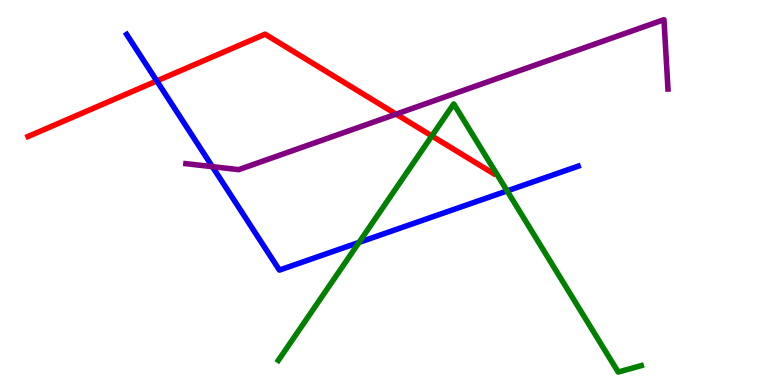[{'lines': ['blue', 'red'], 'intersections': [{'x': 2.02, 'y': 7.9}]}, {'lines': ['green', 'red'], 'intersections': [{'x': 5.57, 'y': 6.47}]}, {'lines': ['purple', 'red'], 'intersections': [{'x': 5.11, 'y': 7.04}]}, {'lines': ['blue', 'green'], 'intersections': [{'x': 4.63, 'y': 3.7}, {'x': 6.54, 'y': 5.04}]}, {'lines': ['blue', 'purple'], 'intersections': [{'x': 2.74, 'y': 5.67}]}, {'lines': ['green', 'purple'], 'intersections': []}]